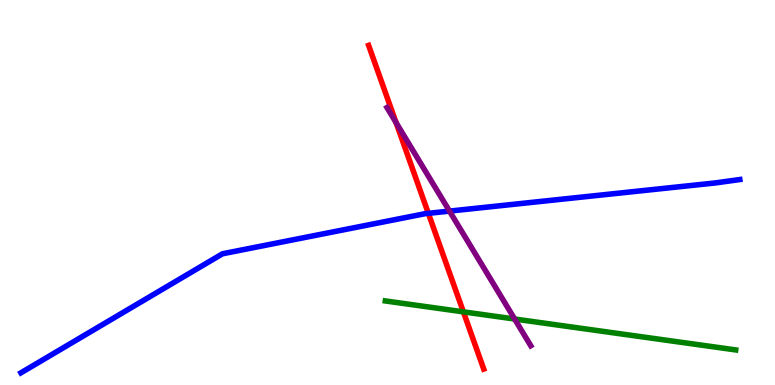[{'lines': ['blue', 'red'], 'intersections': [{'x': 5.53, 'y': 4.46}]}, {'lines': ['green', 'red'], 'intersections': [{'x': 5.98, 'y': 1.9}]}, {'lines': ['purple', 'red'], 'intersections': [{'x': 5.11, 'y': 6.81}]}, {'lines': ['blue', 'green'], 'intersections': []}, {'lines': ['blue', 'purple'], 'intersections': [{'x': 5.8, 'y': 4.52}]}, {'lines': ['green', 'purple'], 'intersections': [{'x': 6.64, 'y': 1.71}]}]